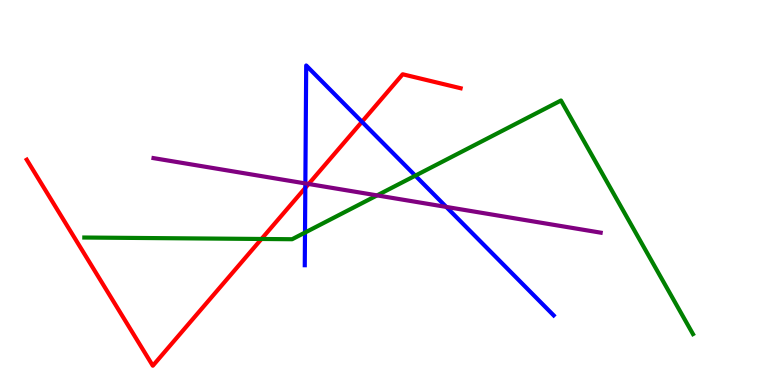[{'lines': ['blue', 'red'], 'intersections': [{'x': 3.94, 'y': 5.12}, {'x': 4.67, 'y': 6.84}]}, {'lines': ['green', 'red'], 'intersections': [{'x': 3.37, 'y': 3.79}]}, {'lines': ['purple', 'red'], 'intersections': [{'x': 3.98, 'y': 5.22}]}, {'lines': ['blue', 'green'], 'intersections': [{'x': 3.94, 'y': 3.96}, {'x': 5.36, 'y': 5.44}]}, {'lines': ['blue', 'purple'], 'intersections': [{'x': 3.94, 'y': 5.24}, {'x': 5.76, 'y': 4.63}]}, {'lines': ['green', 'purple'], 'intersections': [{'x': 4.87, 'y': 4.93}]}]